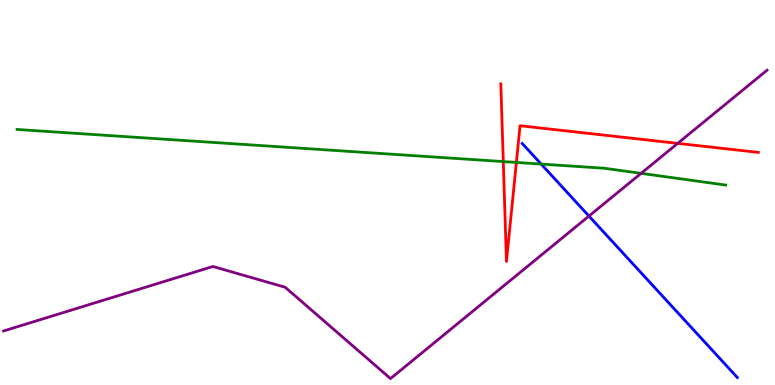[{'lines': ['blue', 'red'], 'intersections': []}, {'lines': ['green', 'red'], 'intersections': [{'x': 6.49, 'y': 5.8}, {'x': 6.66, 'y': 5.78}]}, {'lines': ['purple', 'red'], 'intersections': [{'x': 8.74, 'y': 6.28}]}, {'lines': ['blue', 'green'], 'intersections': [{'x': 6.98, 'y': 5.74}]}, {'lines': ['blue', 'purple'], 'intersections': [{'x': 7.6, 'y': 4.39}]}, {'lines': ['green', 'purple'], 'intersections': [{'x': 8.27, 'y': 5.5}]}]